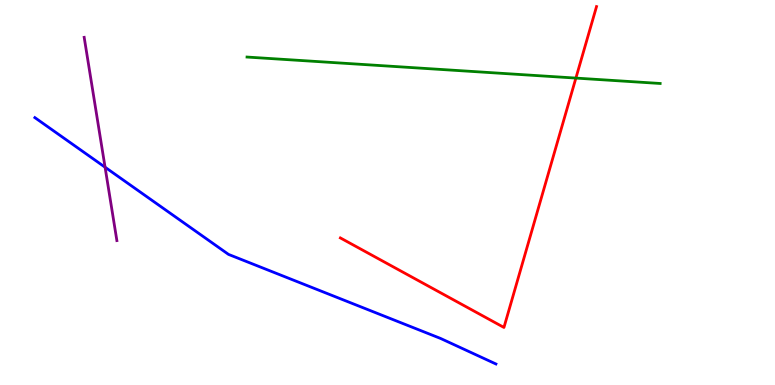[{'lines': ['blue', 'red'], 'intersections': []}, {'lines': ['green', 'red'], 'intersections': [{'x': 7.43, 'y': 7.97}]}, {'lines': ['purple', 'red'], 'intersections': []}, {'lines': ['blue', 'green'], 'intersections': []}, {'lines': ['blue', 'purple'], 'intersections': [{'x': 1.36, 'y': 5.66}]}, {'lines': ['green', 'purple'], 'intersections': []}]